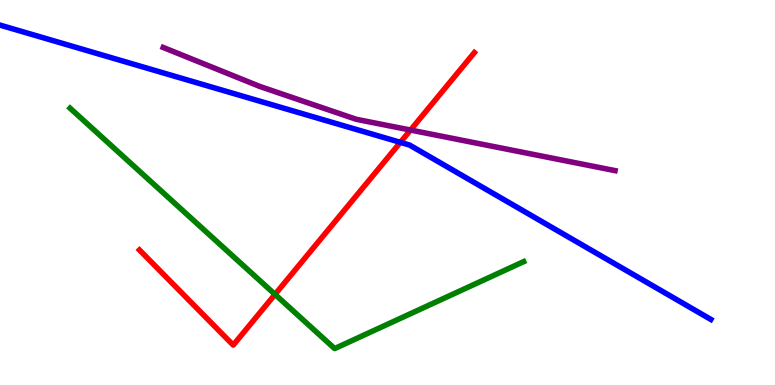[{'lines': ['blue', 'red'], 'intersections': [{'x': 5.17, 'y': 6.3}]}, {'lines': ['green', 'red'], 'intersections': [{'x': 3.55, 'y': 2.35}]}, {'lines': ['purple', 'red'], 'intersections': [{'x': 5.3, 'y': 6.62}]}, {'lines': ['blue', 'green'], 'intersections': []}, {'lines': ['blue', 'purple'], 'intersections': []}, {'lines': ['green', 'purple'], 'intersections': []}]